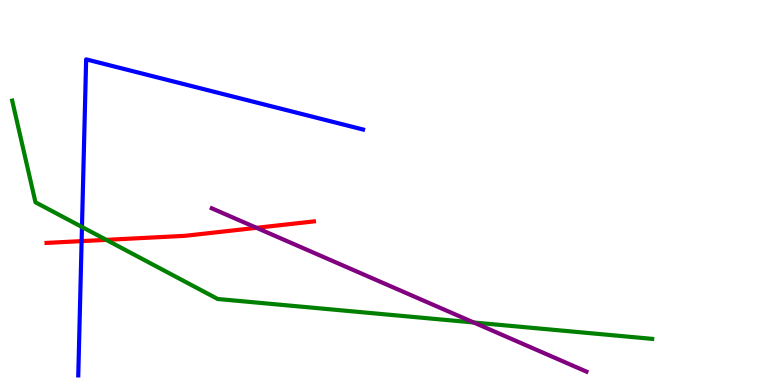[{'lines': ['blue', 'red'], 'intersections': [{'x': 1.05, 'y': 3.74}]}, {'lines': ['green', 'red'], 'intersections': [{'x': 1.37, 'y': 3.77}]}, {'lines': ['purple', 'red'], 'intersections': [{'x': 3.31, 'y': 4.08}]}, {'lines': ['blue', 'green'], 'intersections': [{'x': 1.06, 'y': 4.1}]}, {'lines': ['blue', 'purple'], 'intersections': []}, {'lines': ['green', 'purple'], 'intersections': [{'x': 6.11, 'y': 1.62}]}]